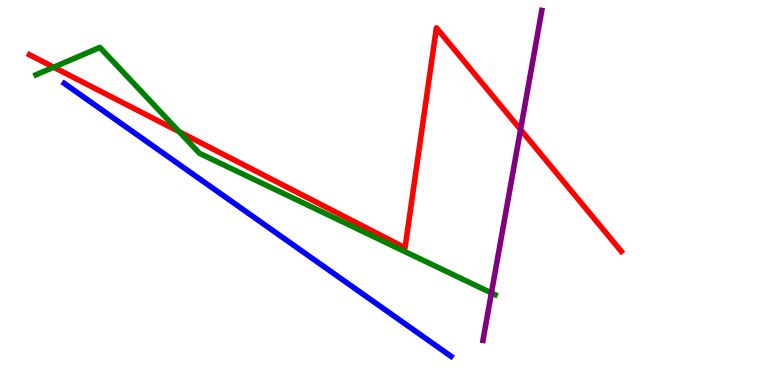[{'lines': ['blue', 'red'], 'intersections': []}, {'lines': ['green', 'red'], 'intersections': [{'x': 0.693, 'y': 8.25}, {'x': 2.31, 'y': 6.58}]}, {'lines': ['purple', 'red'], 'intersections': [{'x': 6.72, 'y': 6.63}]}, {'lines': ['blue', 'green'], 'intersections': []}, {'lines': ['blue', 'purple'], 'intersections': []}, {'lines': ['green', 'purple'], 'intersections': [{'x': 6.34, 'y': 2.39}]}]